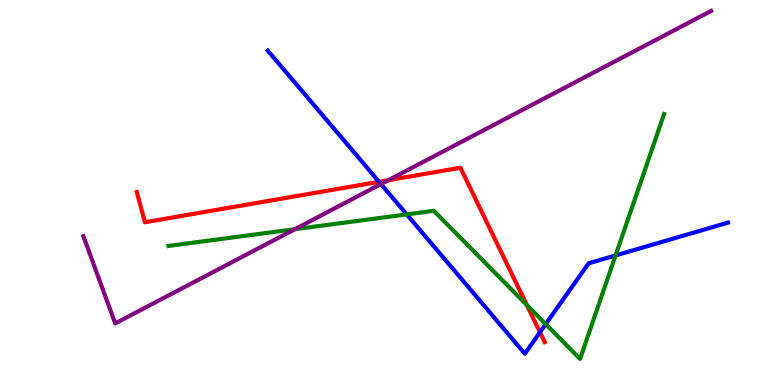[{'lines': ['blue', 'red'], 'intersections': [{'x': 4.89, 'y': 5.28}, {'x': 6.97, 'y': 1.37}]}, {'lines': ['green', 'red'], 'intersections': [{'x': 6.8, 'y': 2.08}]}, {'lines': ['purple', 'red'], 'intersections': [{'x': 5.01, 'y': 5.32}]}, {'lines': ['blue', 'green'], 'intersections': [{'x': 5.25, 'y': 4.43}, {'x': 7.04, 'y': 1.58}, {'x': 7.94, 'y': 3.37}]}, {'lines': ['blue', 'purple'], 'intersections': [{'x': 4.92, 'y': 5.22}]}, {'lines': ['green', 'purple'], 'intersections': [{'x': 3.8, 'y': 4.05}]}]